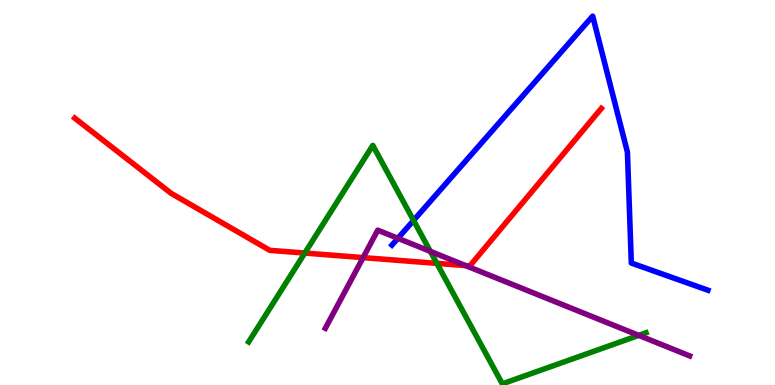[{'lines': ['blue', 'red'], 'intersections': []}, {'lines': ['green', 'red'], 'intersections': [{'x': 3.93, 'y': 3.43}, {'x': 5.64, 'y': 3.16}]}, {'lines': ['purple', 'red'], 'intersections': [{'x': 4.68, 'y': 3.31}, {'x': 6.01, 'y': 3.1}]}, {'lines': ['blue', 'green'], 'intersections': [{'x': 5.34, 'y': 4.27}]}, {'lines': ['blue', 'purple'], 'intersections': [{'x': 5.13, 'y': 3.81}]}, {'lines': ['green', 'purple'], 'intersections': [{'x': 5.55, 'y': 3.47}, {'x': 8.24, 'y': 1.29}]}]